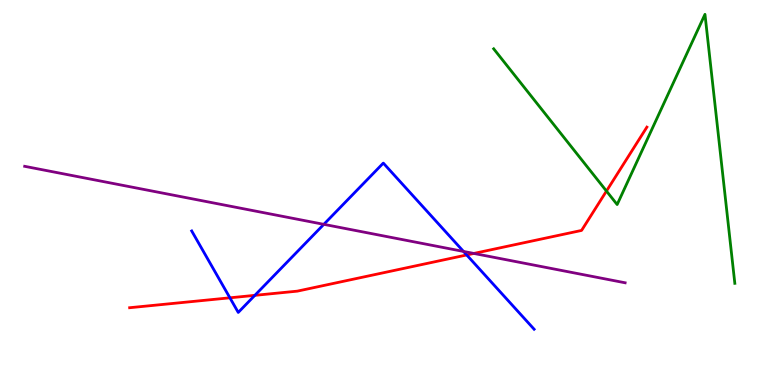[{'lines': ['blue', 'red'], 'intersections': [{'x': 2.97, 'y': 2.26}, {'x': 3.29, 'y': 2.33}, {'x': 6.02, 'y': 3.38}]}, {'lines': ['green', 'red'], 'intersections': [{'x': 7.83, 'y': 5.04}]}, {'lines': ['purple', 'red'], 'intersections': [{'x': 6.11, 'y': 3.42}]}, {'lines': ['blue', 'green'], 'intersections': []}, {'lines': ['blue', 'purple'], 'intersections': [{'x': 4.18, 'y': 4.17}, {'x': 5.98, 'y': 3.47}]}, {'lines': ['green', 'purple'], 'intersections': []}]